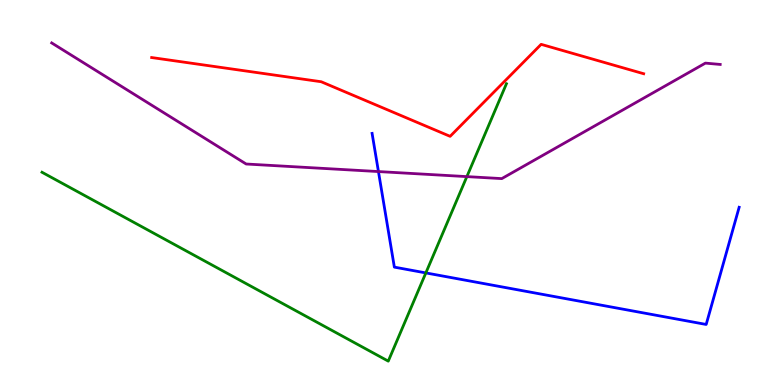[{'lines': ['blue', 'red'], 'intersections': []}, {'lines': ['green', 'red'], 'intersections': []}, {'lines': ['purple', 'red'], 'intersections': []}, {'lines': ['blue', 'green'], 'intersections': [{'x': 5.49, 'y': 2.91}]}, {'lines': ['blue', 'purple'], 'intersections': [{'x': 4.88, 'y': 5.54}]}, {'lines': ['green', 'purple'], 'intersections': [{'x': 6.02, 'y': 5.41}]}]